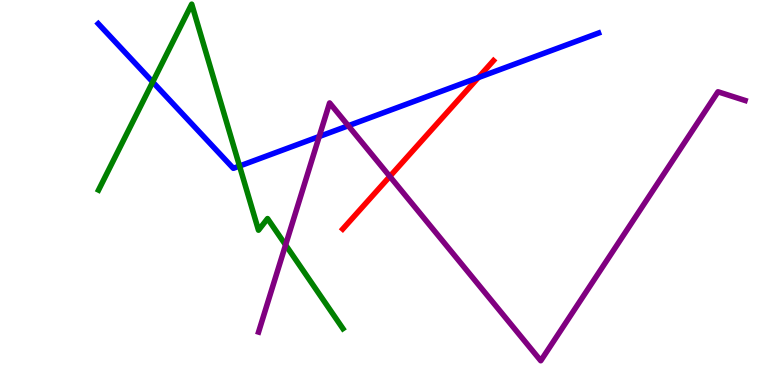[{'lines': ['blue', 'red'], 'intersections': [{'x': 6.17, 'y': 7.98}]}, {'lines': ['green', 'red'], 'intersections': []}, {'lines': ['purple', 'red'], 'intersections': [{'x': 5.03, 'y': 5.42}]}, {'lines': ['blue', 'green'], 'intersections': [{'x': 1.97, 'y': 7.87}, {'x': 3.09, 'y': 5.69}]}, {'lines': ['blue', 'purple'], 'intersections': [{'x': 4.12, 'y': 6.45}, {'x': 4.49, 'y': 6.73}]}, {'lines': ['green', 'purple'], 'intersections': [{'x': 3.69, 'y': 3.64}]}]